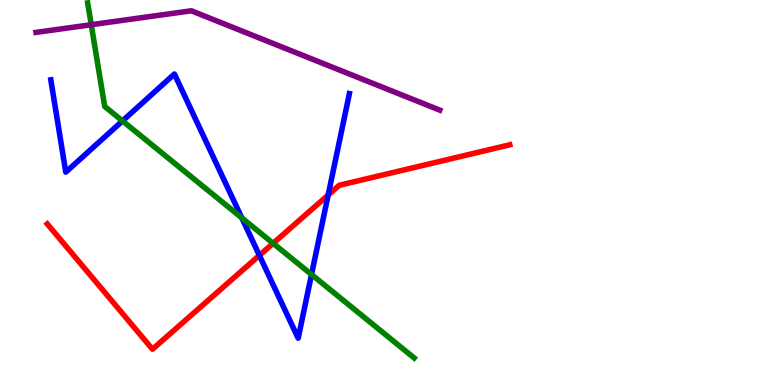[{'lines': ['blue', 'red'], 'intersections': [{'x': 3.35, 'y': 3.37}, {'x': 4.23, 'y': 4.93}]}, {'lines': ['green', 'red'], 'intersections': [{'x': 3.52, 'y': 3.68}]}, {'lines': ['purple', 'red'], 'intersections': []}, {'lines': ['blue', 'green'], 'intersections': [{'x': 1.58, 'y': 6.86}, {'x': 3.12, 'y': 4.34}, {'x': 4.02, 'y': 2.87}]}, {'lines': ['blue', 'purple'], 'intersections': []}, {'lines': ['green', 'purple'], 'intersections': [{'x': 1.18, 'y': 9.36}]}]